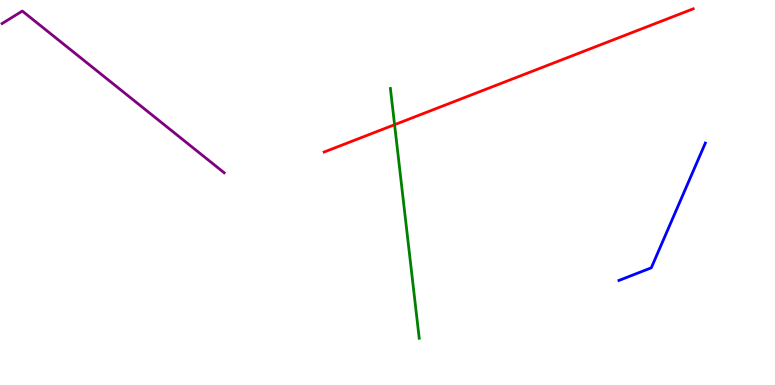[{'lines': ['blue', 'red'], 'intersections': []}, {'lines': ['green', 'red'], 'intersections': [{'x': 5.09, 'y': 6.76}]}, {'lines': ['purple', 'red'], 'intersections': []}, {'lines': ['blue', 'green'], 'intersections': []}, {'lines': ['blue', 'purple'], 'intersections': []}, {'lines': ['green', 'purple'], 'intersections': []}]